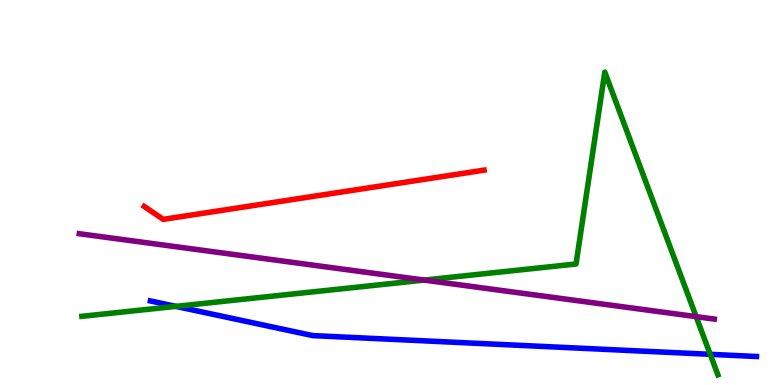[{'lines': ['blue', 'red'], 'intersections': []}, {'lines': ['green', 'red'], 'intersections': []}, {'lines': ['purple', 'red'], 'intersections': []}, {'lines': ['blue', 'green'], 'intersections': [{'x': 2.27, 'y': 2.04}, {'x': 9.16, 'y': 0.797}]}, {'lines': ['blue', 'purple'], 'intersections': []}, {'lines': ['green', 'purple'], 'intersections': [{'x': 5.47, 'y': 2.73}, {'x': 8.98, 'y': 1.78}]}]